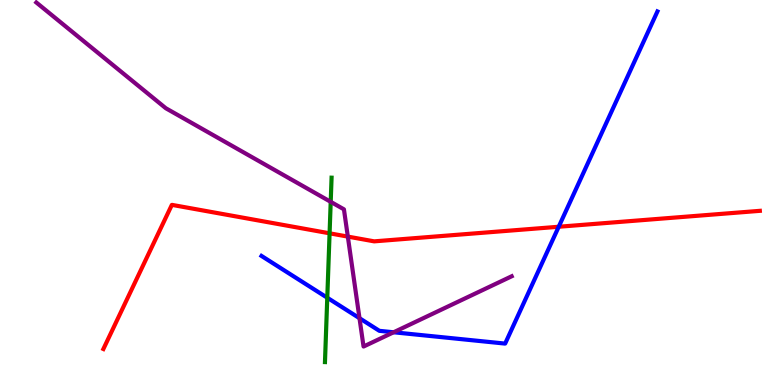[{'lines': ['blue', 'red'], 'intersections': [{'x': 7.21, 'y': 4.11}]}, {'lines': ['green', 'red'], 'intersections': [{'x': 4.25, 'y': 3.94}]}, {'lines': ['purple', 'red'], 'intersections': [{'x': 4.49, 'y': 3.85}]}, {'lines': ['blue', 'green'], 'intersections': [{'x': 4.22, 'y': 2.27}]}, {'lines': ['blue', 'purple'], 'intersections': [{'x': 4.64, 'y': 1.74}, {'x': 5.08, 'y': 1.37}]}, {'lines': ['green', 'purple'], 'intersections': [{'x': 4.27, 'y': 4.76}]}]